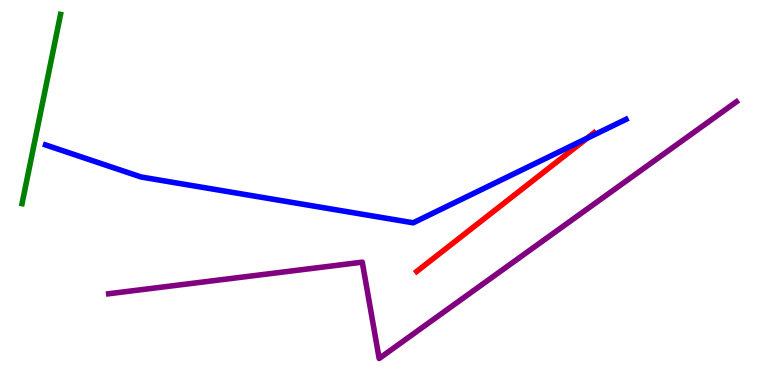[{'lines': ['blue', 'red'], 'intersections': [{'x': 7.57, 'y': 6.41}]}, {'lines': ['green', 'red'], 'intersections': []}, {'lines': ['purple', 'red'], 'intersections': []}, {'lines': ['blue', 'green'], 'intersections': []}, {'lines': ['blue', 'purple'], 'intersections': []}, {'lines': ['green', 'purple'], 'intersections': []}]